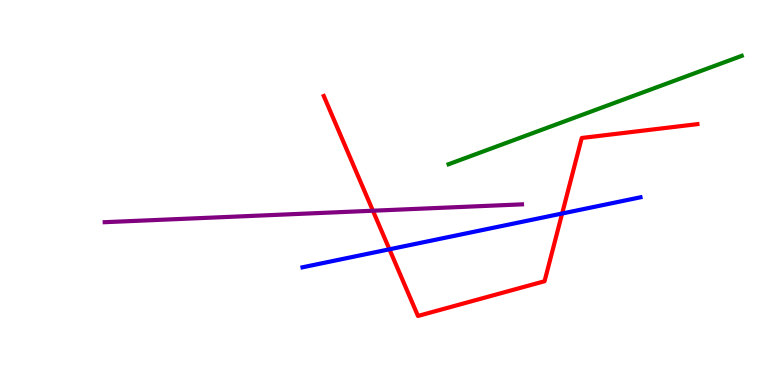[{'lines': ['blue', 'red'], 'intersections': [{'x': 5.02, 'y': 3.52}, {'x': 7.25, 'y': 4.45}]}, {'lines': ['green', 'red'], 'intersections': []}, {'lines': ['purple', 'red'], 'intersections': [{'x': 4.81, 'y': 4.53}]}, {'lines': ['blue', 'green'], 'intersections': []}, {'lines': ['blue', 'purple'], 'intersections': []}, {'lines': ['green', 'purple'], 'intersections': []}]